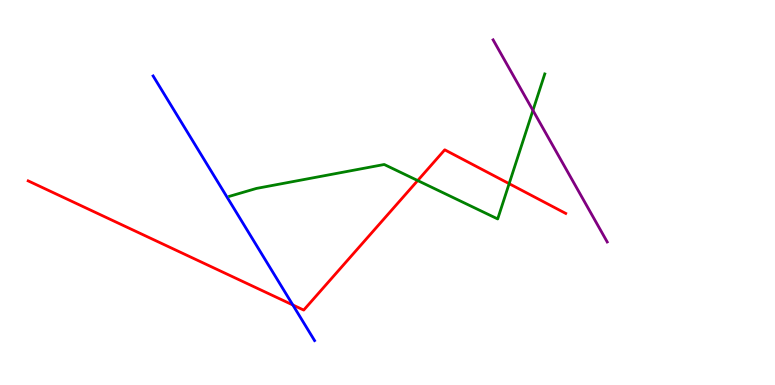[{'lines': ['blue', 'red'], 'intersections': [{'x': 3.78, 'y': 2.08}]}, {'lines': ['green', 'red'], 'intersections': [{'x': 5.39, 'y': 5.31}, {'x': 6.57, 'y': 5.23}]}, {'lines': ['purple', 'red'], 'intersections': []}, {'lines': ['blue', 'green'], 'intersections': []}, {'lines': ['blue', 'purple'], 'intersections': []}, {'lines': ['green', 'purple'], 'intersections': [{'x': 6.88, 'y': 7.13}]}]